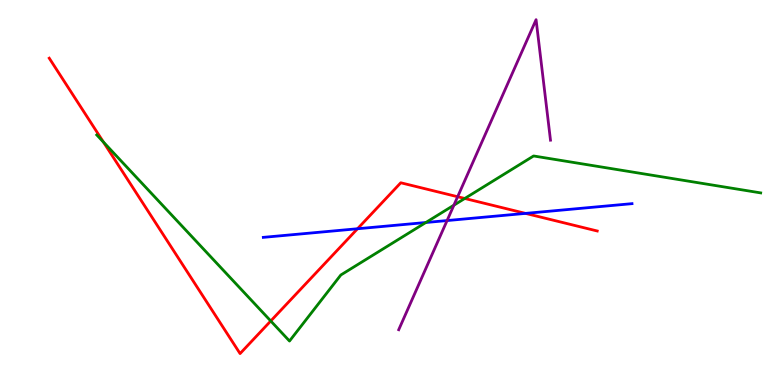[{'lines': ['blue', 'red'], 'intersections': [{'x': 4.61, 'y': 4.06}, {'x': 6.78, 'y': 4.46}]}, {'lines': ['green', 'red'], 'intersections': [{'x': 1.33, 'y': 6.31}, {'x': 3.49, 'y': 1.66}, {'x': 6.0, 'y': 4.84}]}, {'lines': ['purple', 'red'], 'intersections': [{'x': 5.91, 'y': 4.89}]}, {'lines': ['blue', 'green'], 'intersections': [{'x': 5.49, 'y': 4.22}]}, {'lines': ['blue', 'purple'], 'intersections': [{'x': 5.77, 'y': 4.27}]}, {'lines': ['green', 'purple'], 'intersections': [{'x': 5.86, 'y': 4.67}]}]